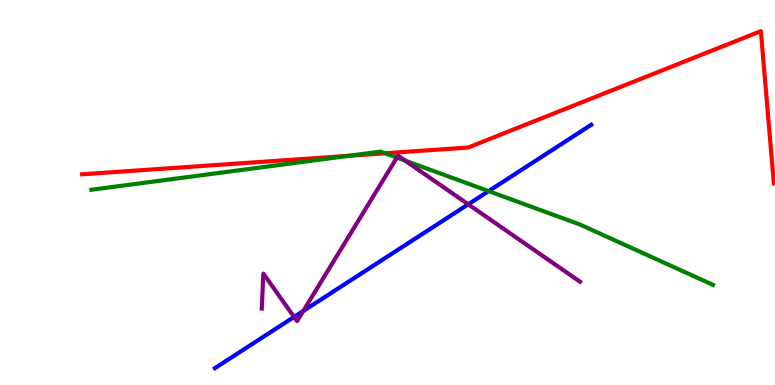[{'lines': ['blue', 'red'], 'intersections': []}, {'lines': ['green', 'red'], 'intersections': [{'x': 4.5, 'y': 5.95}, {'x': 4.97, 'y': 6.02}]}, {'lines': ['purple', 'red'], 'intersections': []}, {'lines': ['blue', 'green'], 'intersections': [{'x': 6.31, 'y': 5.04}]}, {'lines': ['blue', 'purple'], 'intersections': [{'x': 3.79, 'y': 1.77}, {'x': 3.91, 'y': 1.92}, {'x': 6.04, 'y': 4.69}]}, {'lines': ['green', 'purple'], 'intersections': [{'x': 5.12, 'y': 5.91}, {'x': 5.23, 'y': 5.83}]}]